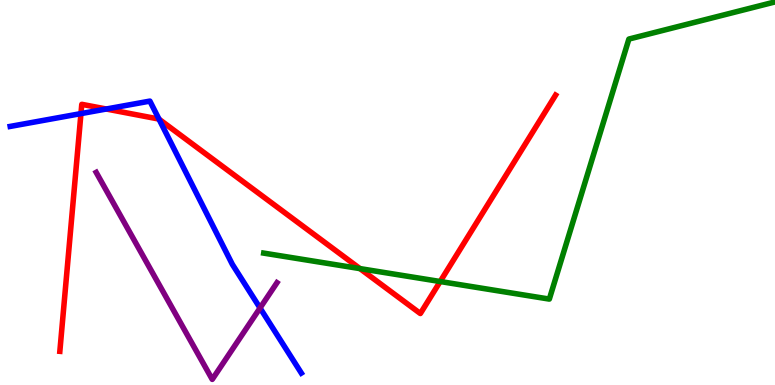[{'lines': ['blue', 'red'], 'intersections': [{'x': 1.04, 'y': 7.05}, {'x': 1.37, 'y': 7.17}, {'x': 2.05, 'y': 6.91}]}, {'lines': ['green', 'red'], 'intersections': [{'x': 4.64, 'y': 3.02}, {'x': 5.68, 'y': 2.69}]}, {'lines': ['purple', 'red'], 'intersections': []}, {'lines': ['blue', 'green'], 'intersections': []}, {'lines': ['blue', 'purple'], 'intersections': [{'x': 3.36, 'y': 2.0}]}, {'lines': ['green', 'purple'], 'intersections': []}]